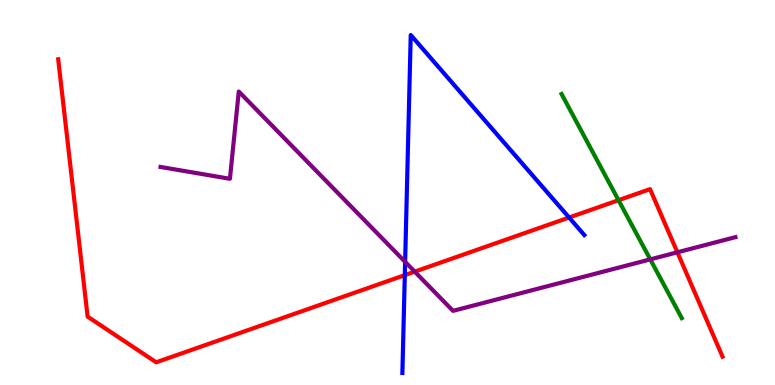[{'lines': ['blue', 'red'], 'intersections': [{'x': 5.22, 'y': 2.85}, {'x': 7.34, 'y': 4.35}]}, {'lines': ['green', 'red'], 'intersections': [{'x': 7.98, 'y': 4.8}]}, {'lines': ['purple', 'red'], 'intersections': [{'x': 5.35, 'y': 2.94}, {'x': 8.74, 'y': 3.45}]}, {'lines': ['blue', 'green'], 'intersections': []}, {'lines': ['blue', 'purple'], 'intersections': [{'x': 5.23, 'y': 3.2}]}, {'lines': ['green', 'purple'], 'intersections': [{'x': 8.39, 'y': 3.26}]}]